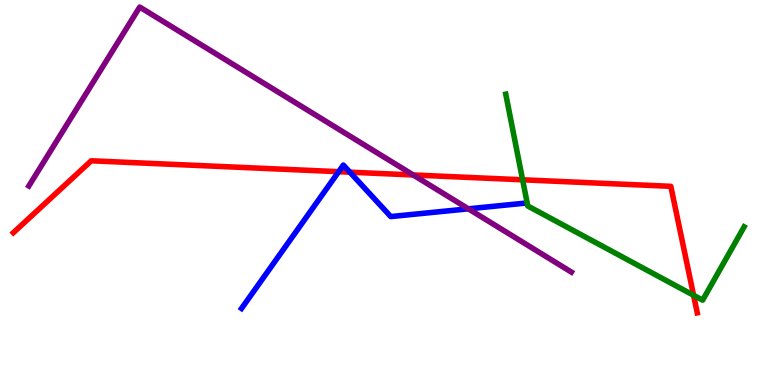[{'lines': ['blue', 'red'], 'intersections': [{'x': 4.37, 'y': 5.54}, {'x': 4.51, 'y': 5.53}]}, {'lines': ['green', 'red'], 'intersections': [{'x': 6.74, 'y': 5.33}, {'x': 8.95, 'y': 2.33}]}, {'lines': ['purple', 'red'], 'intersections': [{'x': 5.33, 'y': 5.46}]}, {'lines': ['blue', 'green'], 'intersections': []}, {'lines': ['blue', 'purple'], 'intersections': [{'x': 6.04, 'y': 4.58}]}, {'lines': ['green', 'purple'], 'intersections': []}]